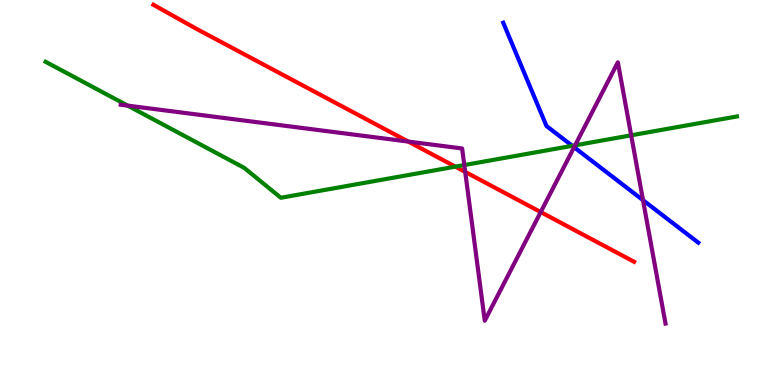[{'lines': ['blue', 'red'], 'intersections': []}, {'lines': ['green', 'red'], 'intersections': [{'x': 5.88, 'y': 5.67}]}, {'lines': ['purple', 'red'], 'intersections': [{'x': 5.27, 'y': 6.32}, {'x': 6.0, 'y': 5.54}, {'x': 6.98, 'y': 4.49}]}, {'lines': ['blue', 'green'], 'intersections': [{'x': 7.38, 'y': 6.21}]}, {'lines': ['blue', 'purple'], 'intersections': [{'x': 7.41, 'y': 6.18}, {'x': 8.3, 'y': 4.8}]}, {'lines': ['green', 'purple'], 'intersections': [{'x': 1.65, 'y': 7.26}, {'x': 5.99, 'y': 5.71}, {'x': 7.42, 'y': 6.23}, {'x': 8.14, 'y': 6.49}]}]